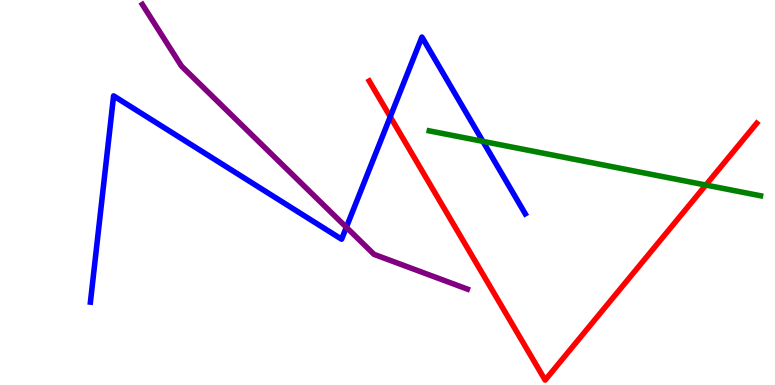[{'lines': ['blue', 'red'], 'intersections': [{'x': 5.04, 'y': 6.97}]}, {'lines': ['green', 'red'], 'intersections': [{'x': 9.11, 'y': 5.19}]}, {'lines': ['purple', 'red'], 'intersections': []}, {'lines': ['blue', 'green'], 'intersections': [{'x': 6.23, 'y': 6.33}]}, {'lines': ['blue', 'purple'], 'intersections': [{'x': 4.47, 'y': 4.1}]}, {'lines': ['green', 'purple'], 'intersections': []}]